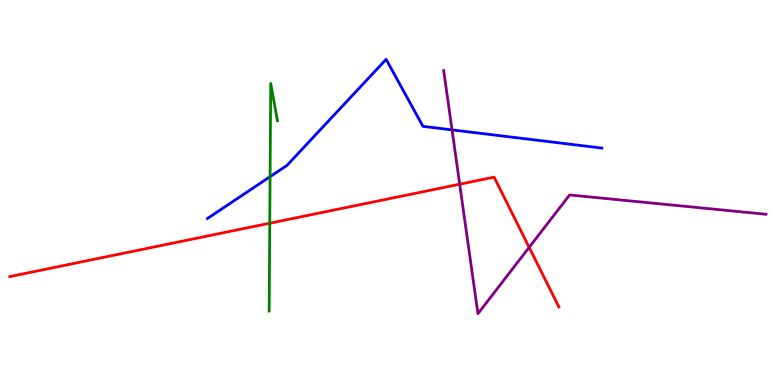[{'lines': ['blue', 'red'], 'intersections': []}, {'lines': ['green', 'red'], 'intersections': [{'x': 3.48, 'y': 4.2}]}, {'lines': ['purple', 'red'], 'intersections': [{'x': 5.93, 'y': 5.22}, {'x': 6.83, 'y': 3.58}]}, {'lines': ['blue', 'green'], 'intersections': [{'x': 3.48, 'y': 5.41}]}, {'lines': ['blue', 'purple'], 'intersections': [{'x': 5.83, 'y': 6.63}]}, {'lines': ['green', 'purple'], 'intersections': []}]